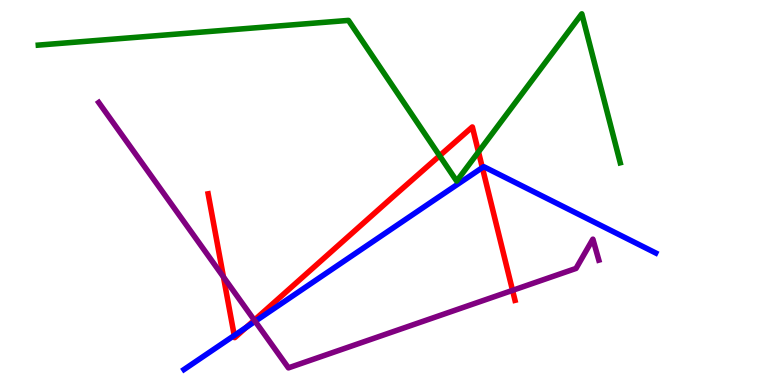[{'lines': ['blue', 'red'], 'intersections': [{'x': 3.02, 'y': 1.29}, {'x': 3.18, 'y': 1.5}, {'x': 6.22, 'y': 5.65}]}, {'lines': ['green', 'red'], 'intersections': [{'x': 5.67, 'y': 5.95}, {'x': 6.17, 'y': 6.05}]}, {'lines': ['purple', 'red'], 'intersections': [{'x': 2.88, 'y': 2.81}, {'x': 3.28, 'y': 1.68}, {'x': 6.61, 'y': 2.46}]}, {'lines': ['blue', 'green'], 'intersections': []}, {'lines': ['blue', 'purple'], 'intersections': [{'x': 3.29, 'y': 1.65}]}, {'lines': ['green', 'purple'], 'intersections': []}]